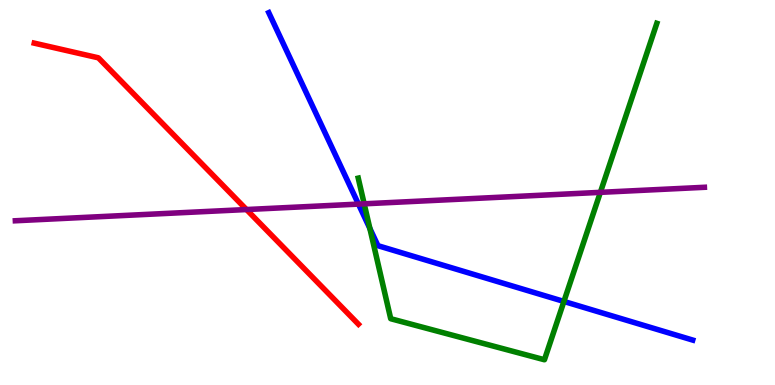[{'lines': ['blue', 'red'], 'intersections': []}, {'lines': ['green', 'red'], 'intersections': []}, {'lines': ['purple', 'red'], 'intersections': [{'x': 3.18, 'y': 4.56}]}, {'lines': ['blue', 'green'], 'intersections': [{'x': 4.77, 'y': 4.07}, {'x': 7.28, 'y': 2.17}]}, {'lines': ['blue', 'purple'], 'intersections': [{'x': 4.63, 'y': 4.7}]}, {'lines': ['green', 'purple'], 'intersections': [{'x': 4.7, 'y': 4.71}, {'x': 7.75, 'y': 5.0}]}]